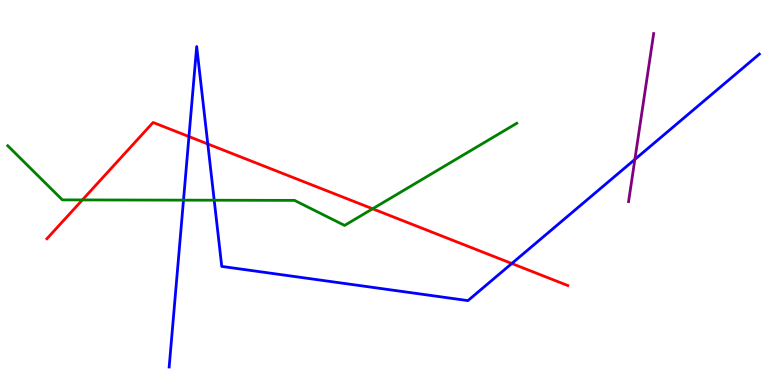[{'lines': ['blue', 'red'], 'intersections': [{'x': 2.44, 'y': 6.45}, {'x': 2.68, 'y': 6.26}, {'x': 6.6, 'y': 3.16}]}, {'lines': ['green', 'red'], 'intersections': [{'x': 1.06, 'y': 4.81}, {'x': 4.81, 'y': 4.58}]}, {'lines': ['purple', 'red'], 'intersections': []}, {'lines': ['blue', 'green'], 'intersections': [{'x': 2.37, 'y': 4.8}, {'x': 2.76, 'y': 4.8}]}, {'lines': ['blue', 'purple'], 'intersections': [{'x': 8.19, 'y': 5.86}]}, {'lines': ['green', 'purple'], 'intersections': []}]